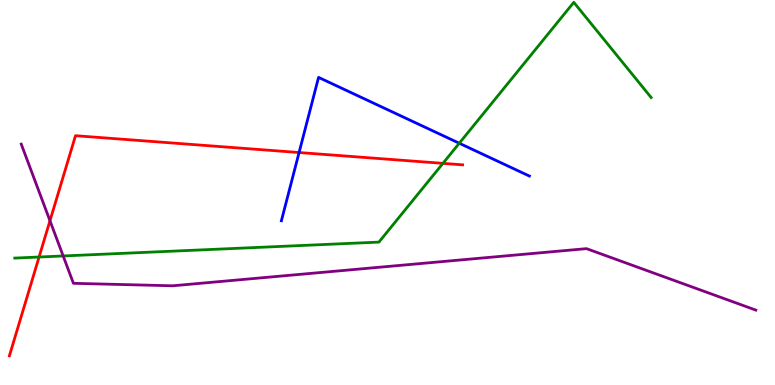[{'lines': ['blue', 'red'], 'intersections': [{'x': 3.86, 'y': 6.04}]}, {'lines': ['green', 'red'], 'intersections': [{'x': 0.504, 'y': 3.32}, {'x': 5.72, 'y': 5.76}]}, {'lines': ['purple', 'red'], 'intersections': [{'x': 0.645, 'y': 4.27}]}, {'lines': ['blue', 'green'], 'intersections': [{'x': 5.93, 'y': 6.28}]}, {'lines': ['blue', 'purple'], 'intersections': []}, {'lines': ['green', 'purple'], 'intersections': [{'x': 0.815, 'y': 3.35}]}]